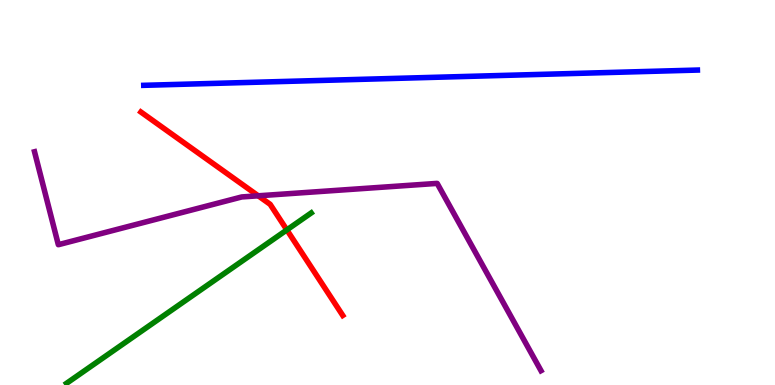[{'lines': ['blue', 'red'], 'intersections': []}, {'lines': ['green', 'red'], 'intersections': [{'x': 3.7, 'y': 4.03}]}, {'lines': ['purple', 'red'], 'intersections': [{'x': 3.33, 'y': 4.91}]}, {'lines': ['blue', 'green'], 'intersections': []}, {'lines': ['blue', 'purple'], 'intersections': []}, {'lines': ['green', 'purple'], 'intersections': []}]